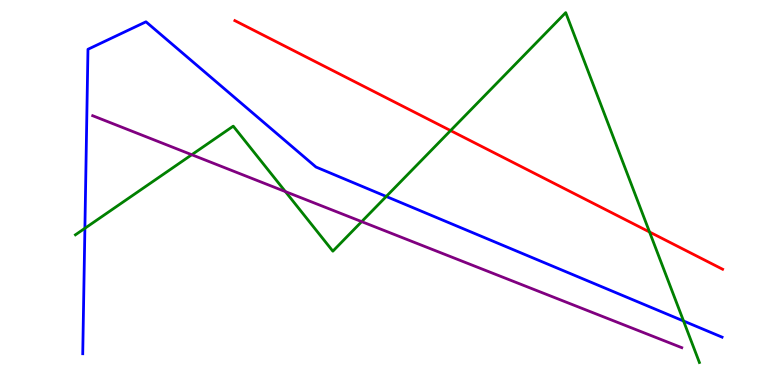[{'lines': ['blue', 'red'], 'intersections': []}, {'lines': ['green', 'red'], 'intersections': [{'x': 5.81, 'y': 6.61}, {'x': 8.38, 'y': 3.97}]}, {'lines': ['purple', 'red'], 'intersections': []}, {'lines': ['blue', 'green'], 'intersections': [{'x': 1.1, 'y': 4.07}, {'x': 4.98, 'y': 4.9}, {'x': 8.82, 'y': 1.66}]}, {'lines': ['blue', 'purple'], 'intersections': []}, {'lines': ['green', 'purple'], 'intersections': [{'x': 2.47, 'y': 5.98}, {'x': 3.68, 'y': 5.02}, {'x': 4.67, 'y': 4.24}]}]